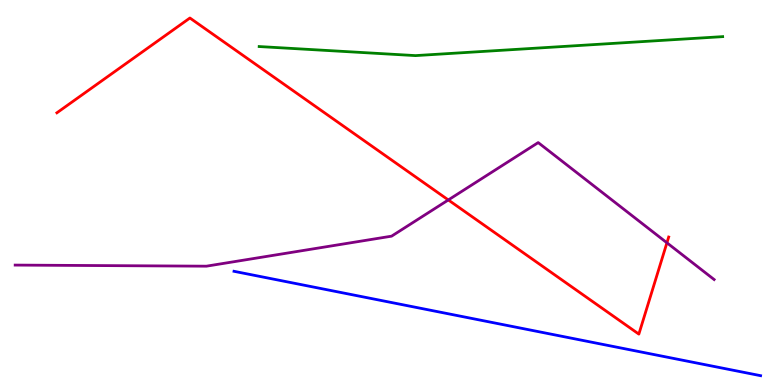[{'lines': ['blue', 'red'], 'intersections': []}, {'lines': ['green', 'red'], 'intersections': []}, {'lines': ['purple', 'red'], 'intersections': [{'x': 5.78, 'y': 4.81}, {'x': 8.61, 'y': 3.69}]}, {'lines': ['blue', 'green'], 'intersections': []}, {'lines': ['blue', 'purple'], 'intersections': []}, {'lines': ['green', 'purple'], 'intersections': []}]